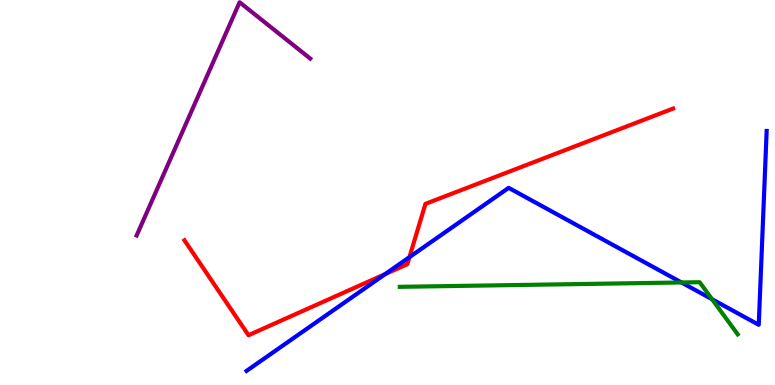[{'lines': ['blue', 'red'], 'intersections': [{'x': 4.97, 'y': 2.88}, {'x': 5.28, 'y': 3.32}]}, {'lines': ['green', 'red'], 'intersections': []}, {'lines': ['purple', 'red'], 'intersections': []}, {'lines': ['blue', 'green'], 'intersections': [{'x': 8.79, 'y': 2.66}, {'x': 9.19, 'y': 2.23}]}, {'lines': ['blue', 'purple'], 'intersections': []}, {'lines': ['green', 'purple'], 'intersections': []}]